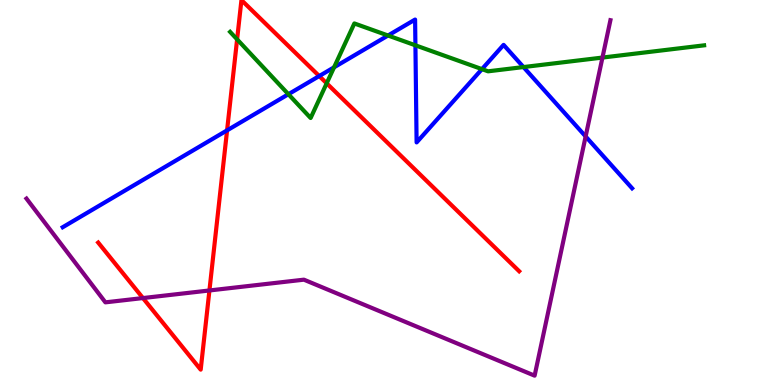[{'lines': ['blue', 'red'], 'intersections': [{'x': 2.93, 'y': 6.61}, {'x': 4.12, 'y': 8.02}]}, {'lines': ['green', 'red'], 'intersections': [{'x': 3.06, 'y': 8.98}, {'x': 4.22, 'y': 7.84}]}, {'lines': ['purple', 'red'], 'intersections': [{'x': 1.84, 'y': 2.26}, {'x': 2.7, 'y': 2.46}]}, {'lines': ['blue', 'green'], 'intersections': [{'x': 3.72, 'y': 7.55}, {'x': 4.31, 'y': 8.25}, {'x': 5.01, 'y': 9.08}, {'x': 5.36, 'y': 8.82}, {'x': 6.22, 'y': 8.2}, {'x': 6.75, 'y': 8.26}]}, {'lines': ['blue', 'purple'], 'intersections': [{'x': 7.56, 'y': 6.46}]}, {'lines': ['green', 'purple'], 'intersections': [{'x': 7.77, 'y': 8.5}]}]